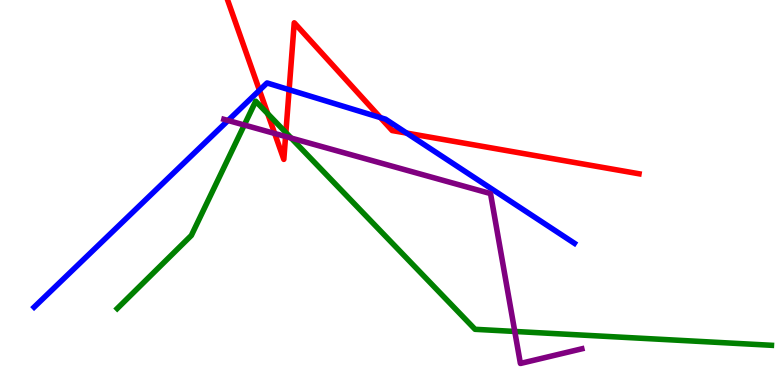[{'lines': ['blue', 'red'], 'intersections': [{'x': 3.35, 'y': 7.65}, {'x': 3.73, 'y': 7.67}, {'x': 4.91, 'y': 6.94}, {'x': 5.25, 'y': 6.54}]}, {'lines': ['green', 'red'], 'intersections': [{'x': 3.45, 'y': 7.05}, {'x': 3.69, 'y': 6.56}]}, {'lines': ['purple', 'red'], 'intersections': [{'x': 3.54, 'y': 6.53}, {'x': 3.68, 'y': 6.45}]}, {'lines': ['blue', 'green'], 'intersections': []}, {'lines': ['blue', 'purple'], 'intersections': [{'x': 2.94, 'y': 6.87}]}, {'lines': ['green', 'purple'], 'intersections': [{'x': 3.15, 'y': 6.75}, {'x': 3.76, 'y': 6.41}, {'x': 6.64, 'y': 1.39}]}]